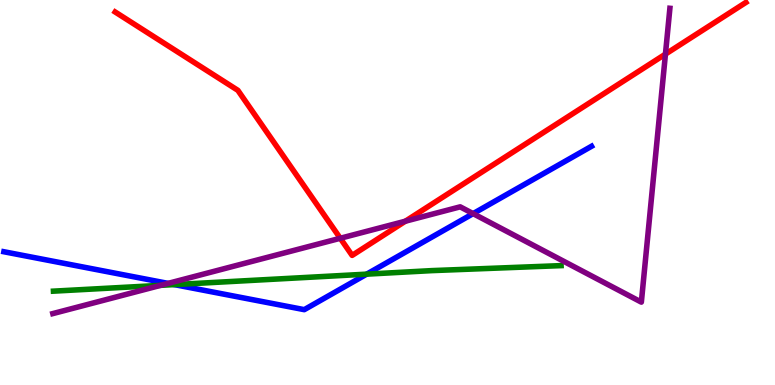[{'lines': ['blue', 'red'], 'intersections': []}, {'lines': ['green', 'red'], 'intersections': []}, {'lines': ['purple', 'red'], 'intersections': [{'x': 4.39, 'y': 3.81}, {'x': 5.23, 'y': 4.25}, {'x': 8.59, 'y': 8.59}]}, {'lines': ['blue', 'green'], 'intersections': [{'x': 2.25, 'y': 2.61}, {'x': 4.73, 'y': 2.88}]}, {'lines': ['blue', 'purple'], 'intersections': [{'x': 2.17, 'y': 2.64}, {'x': 6.1, 'y': 4.45}]}, {'lines': ['green', 'purple'], 'intersections': [{'x': 2.07, 'y': 2.59}]}]